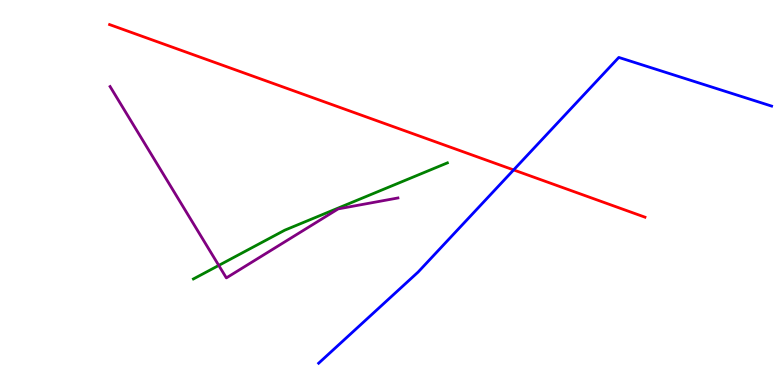[{'lines': ['blue', 'red'], 'intersections': [{'x': 6.63, 'y': 5.59}]}, {'lines': ['green', 'red'], 'intersections': []}, {'lines': ['purple', 'red'], 'intersections': []}, {'lines': ['blue', 'green'], 'intersections': []}, {'lines': ['blue', 'purple'], 'intersections': []}, {'lines': ['green', 'purple'], 'intersections': [{'x': 2.82, 'y': 3.11}]}]